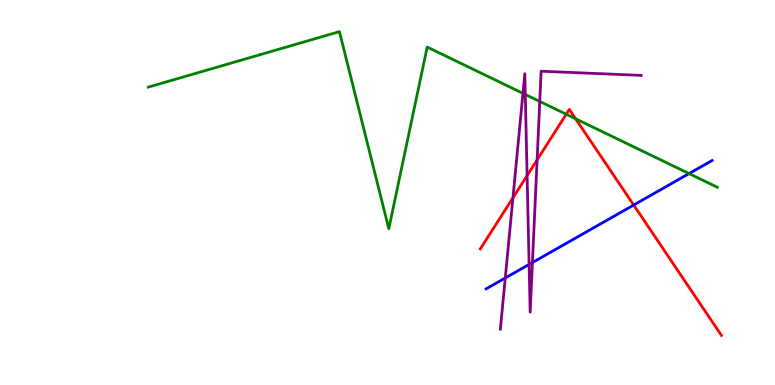[{'lines': ['blue', 'red'], 'intersections': [{'x': 8.18, 'y': 4.67}]}, {'lines': ['green', 'red'], 'intersections': [{'x': 7.31, 'y': 7.03}, {'x': 7.43, 'y': 6.91}]}, {'lines': ['purple', 'red'], 'intersections': [{'x': 6.62, 'y': 4.86}, {'x': 6.8, 'y': 5.44}, {'x': 6.93, 'y': 5.85}]}, {'lines': ['blue', 'green'], 'intersections': [{'x': 8.89, 'y': 5.49}]}, {'lines': ['blue', 'purple'], 'intersections': [{'x': 6.52, 'y': 2.78}, {'x': 6.83, 'y': 3.13}, {'x': 6.87, 'y': 3.18}]}, {'lines': ['green', 'purple'], 'intersections': [{'x': 6.75, 'y': 7.58}, {'x': 6.78, 'y': 7.55}, {'x': 6.96, 'y': 7.36}]}]